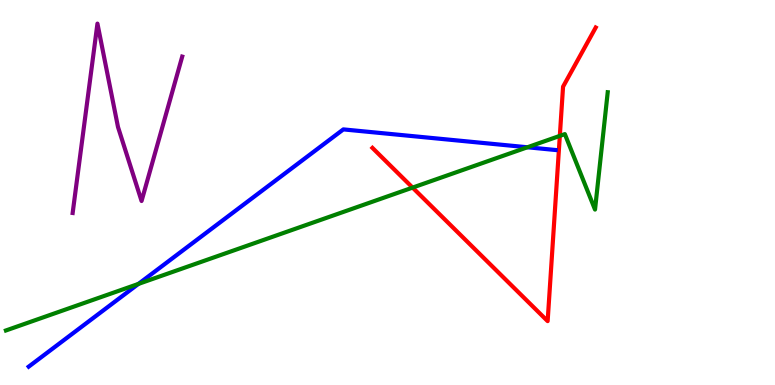[{'lines': ['blue', 'red'], 'intersections': []}, {'lines': ['green', 'red'], 'intersections': [{'x': 5.32, 'y': 5.13}, {'x': 7.22, 'y': 6.47}]}, {'lines': ['purple', 'red'], 'intersections': []}, {'lines': ['blue', 'green'], 'intersections': [{'x': 1.79, 'y': 2.63}, {'x': 6.81, 'y': 6.17}]}, {'lines': ['blue', 'purple'], 'intersections': []}, {'lines': ['green', 'purple'], 'intersections': []}]